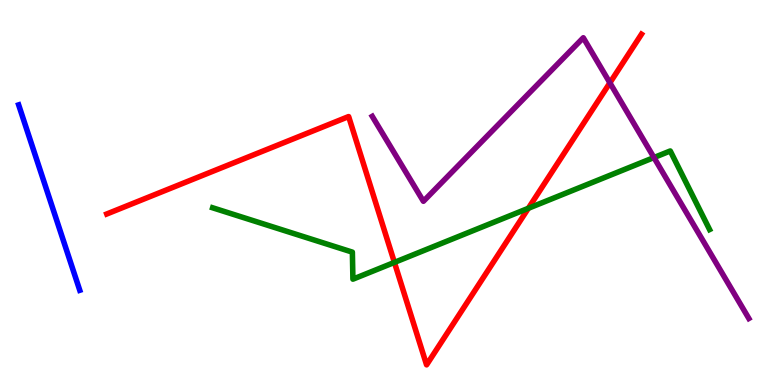[{'lines': ['blue', 'red'], 'intersections': []}, {'lines': ['green', 'red'], 'intersections': [{'x': 5.09, 'y': 3.18}, {'x': 6.82, 'y': 4.59}]}, {'lines': ['purple', 'red'], 'intersections': [{'x': 7.87, 'y': 7.85}]}, {'lines': ['blue', 'green'], 'intersections': []}, {'lines': ['blue', 'purple'], 'intersections': []}, {'lines': ['green', 'purple'], 'intersections': [{'x': 8.44, 'y': 5.91}]}]